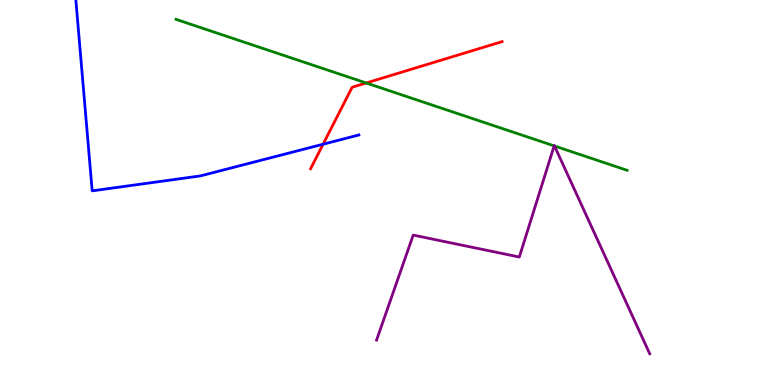[{'lines': ['blue', 'red'], 'intersections': [{'x': 4.17, 'y': 6.25}]}, {'lines': ['green', 'red'], 'intersections': [{'x': 4.73, 'y': 7.84}]}, {'lines': ['purple', 'red'], 'intersections': []}, {'lines': ['blue', 'green'], 'intersections': []}, {'lines': ['blue', 'purple'], 'intersections': []}, {'lines': ['green', 'purple'], 'intersections': [{'x': 7.15, 'y': 6.21}, {'x': 7.15, 'y': 6.21}]}]